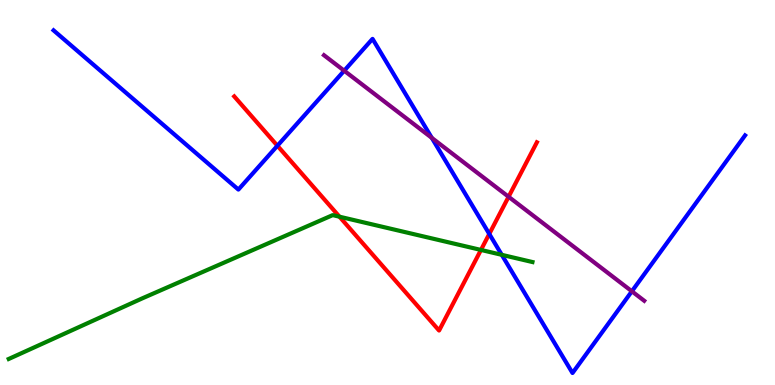[{'lines': ['blue', 'red'], 'intersections': [{'x': 3.58, 'y': 6.21}, {'x': 6.31, 'y': 3.92}]}, {'lines': ['green', 'red'], 'intersections': [{'x': 4.38, 'y': 4.37}, {'x': 6.21, 'y': 3.51}]}, {'lines': ['purple', 'red'], 'intersections': [{'x': 6.56, 'y': 4.89}]}, {'lines': ['blue', 'green'], 'intersections': [{'x': 6.47, 'y': 3.38}]}, {'lines': ['blue', 'purple'], 'intersections': [{'x': 4.44, 'y': 8.16}, {'x': 5.57, 'y': 6.42}, {'x': 8.15, 'y': 2.43}]}, {'lines': ['green', 'purple'], 'intersections': []}]